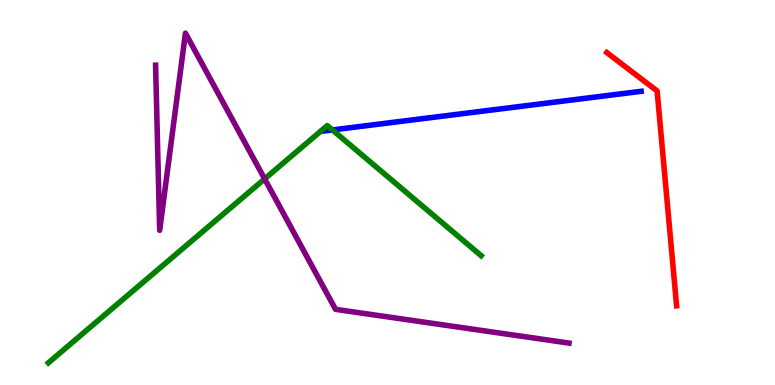[{'lines': ['blue', 'red'], 'intersections': []}, {'lines': ['green', 'red'], 'intersections': []}, {'lines': ['purple', 'red'], 'intersections': []}, {'lines': ['blue', 'green'], 'intersections': [{'x': 4.29, 'y': 6.62}]}, {'lines': ['blue', 'purple'], 'intersections': []}, {'lines': ['green', 'purple'], 'intersections': [{'x': 3.41, 'y': 5.35}]}]